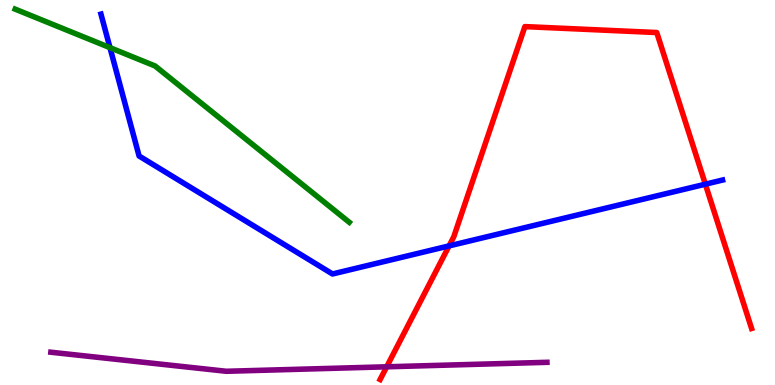[{'lines': ['blue', 'red'], 'intersections': [{'x': 5.79, 'y': 3.61}, {'x': 9.1, 'y': 5.22}]}, {'lines': ['green', 'red'], 'intersections': []}, {'lines': ['purple', 'red'], 'intersections': [{'x': 4.99, 'y': 0.473}]}, {'lines': ['blue', 'green'], 'intersections': [{'x': 1.42, 'y': 8.76}]}, {'lines': ['blue', 'purple'], 'intersections': []}, {'lines': ['green', 'purple'], 'intersections': []}]